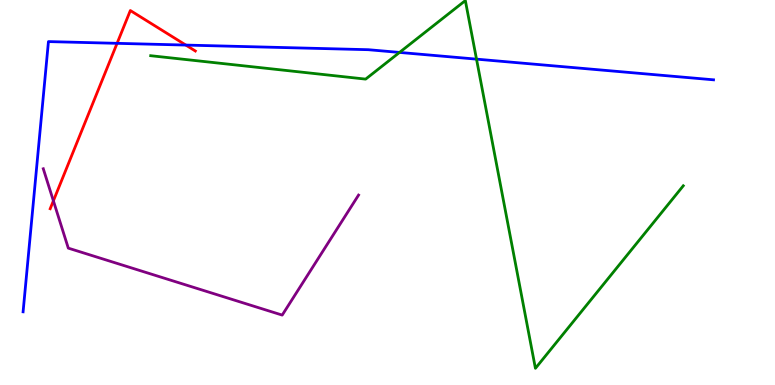[{'lines': ['blue', 'red'], 'intersections': [{'x': 1.51, 'y': 8.87}, {'x': 2.4, 'y': 8.83}]}, {'lines': ['green', 'red'], 'intersections': []}, {'lines': ['purple', 'red'], 'intersections': [{'x': 0.689, 'y': 4.78}]}, {'lines': ['blue', 'green'], 'intersections': [{'x': 5.16, 'y': 8.64}, {'x': 6.15, 'y': 8.46}]}, {'lines': ['blue', 'purple'], 'intersections': []}, {'lines': ['green', 'purple'], 'intersections': []}]